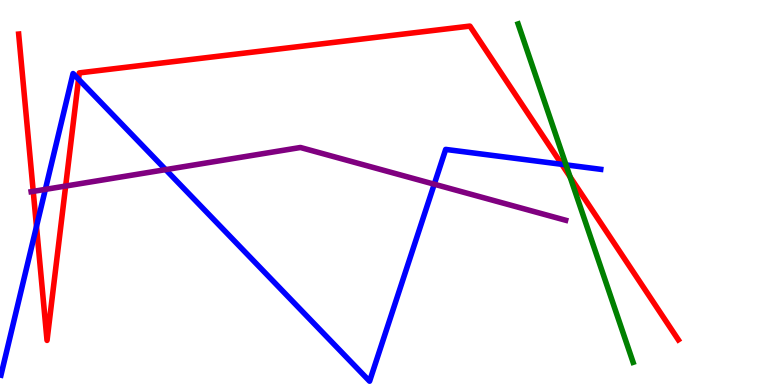[{'lines': ['blue', 'red'], 'intersections': [{'x': 0.471, 'y': 4.12}, {'x': 1.01, 'y': 7.94}, {'x': 7.25, 'y': 5.73}]}, {'lines': ['green', 'red'], 'intersections': [{'x': 7.36, 'y': 5.41}]}, {'lines': ['purple', 'red'], 'intersections': [{'x': 0.429, 'y': 5.03}, {'x': 0.847, 'y': 5.17}]}, {'lines': ['blue', 'green'], 'intersections': [{'x': 7.3, 'y': 5.72}]}, {'lines': ['blue', 'purple'], 'intersections': [{'x': 0.585, 'y': 5.08}, {'x': 2.14, 'y': 5.59}, {'x': 5.6, 'y': 5.22}]}, {'lines': ['green', 'purple'], 'intersections': []}]